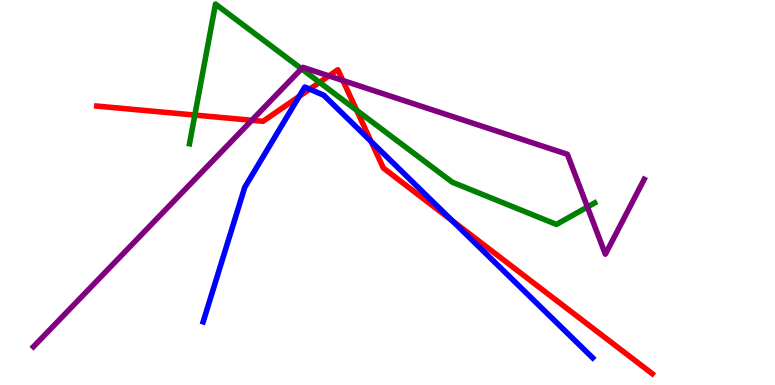[{'lines': ['blue', 'red'], 'intersections': [{'x': 3.86, 'y': 7.5}, {'x': 4.0, 'y': 7.68}, {'x': 4.79, 'y': 6.33}, {'x': 5.84, 'y': 4.27}]}, {'lines': ['green', 'red'], 'intersections': [{'x': 2.51, 'y': 7.01}, {'x': 4.12, 'y': 7.86}, {'x': 4.6, 'y': 7.14}]}, {'lines': ['purple', 'red'], 'intersections': [{'x': 3.25, 'y': 6.88}, {'x': 4.24, 'y': 8.03}, {'x': 4.42, 'y': 7.91}]}, {'lines': ['blue', 'green'], 'intersections': []}, {'lines': ['blue', 'purple'], 'intersections': []}, {'lines': ['green', 'purple'], 'intersections': [{'x': 3.89, 'y': 8.21}, {'x': 7.58, 'y': 4.62}]}]